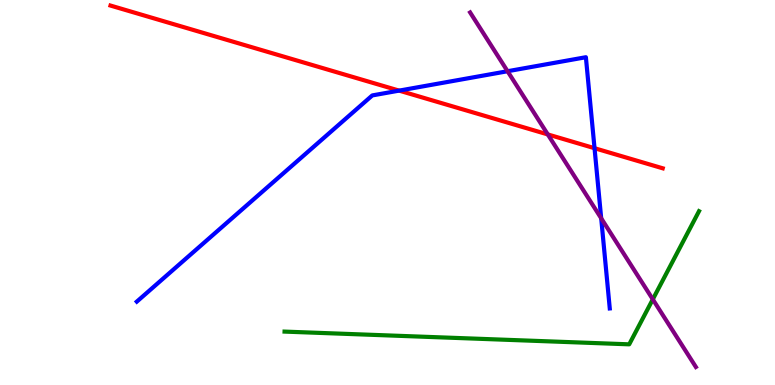[{'lines': ['blue', 'red'], 'intersections': [{'x': 5.15, 'y': 7.65}, {'x': 7.67, 'y': 6.15}]}, {'lines': ['green', 'red'], 'intersections': []}, {'lines': ['purple', 'red'], 'intersections': [{'x': 7.07, 'y': 6.51}]}, {'lines': ['blue', 'green'], 'intersections': []}, {'lines': ['blue', 'purple'], 'intersections': [{'x': 6.55, 'y': 8.15}, {'x': 7.76, 'y': 4.33}]}, {'lines': ['green', 'purple'], 'intersections': [{'x': 8.42, 'y': 2.22}]}]